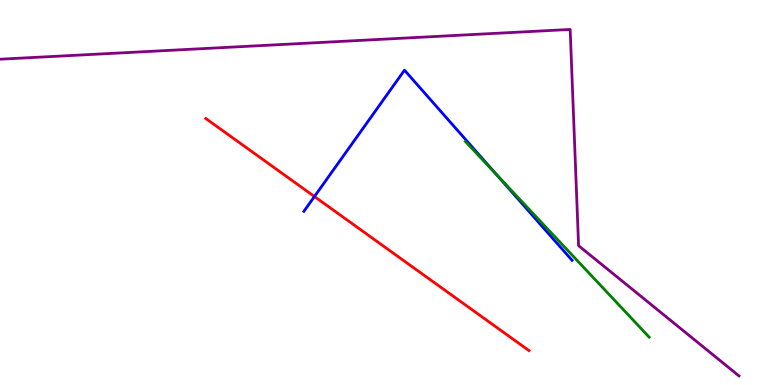[{'lines': ['blue', 'red'], 'intersections': [{'x': 4.06, 'y': 4.9}]}, {'lines': ['green', 'red'], 'intersections': []}, {'lines': ['purple', 'red'], 'intersections': []}, {'lines': ['blue', 'green'], 'intersections': [{'x': 6.41, 'y': 5.46}]}, {'lines': ['blue', 'purple'], 'intersections': []}, {'lines': ['green', 'purple'], 'intersections': []}]